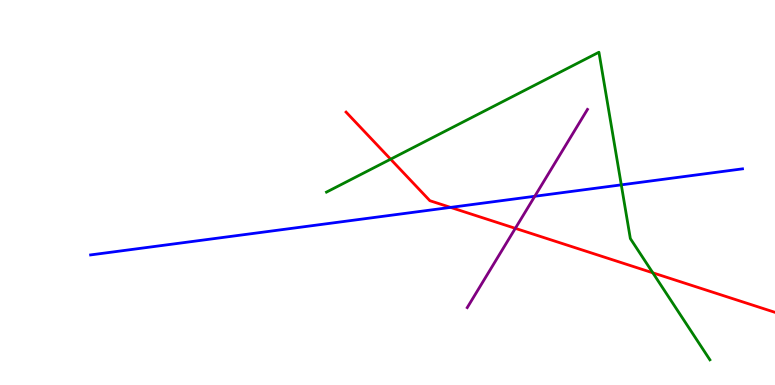[{'lines': ['blue', 'red'], 'intersections': [{'x': 5.81, 'y': 4.61}]}, {'lines': ['green', 'red'], 'intersections': [{'x': 5.04, 'y': 5.87}, {'x': 8.42, 'y': 2.91}]}, {'lines': ['purple', 'red'], 'intersections': [{'x': 6.65, 'y': 4.07}]}, {'lines': ['blue', 'green'], 'intersections': [{'x': 8.02, 'y': 5.2}]}, {'lines': ['blue', 'purple'], 'intersections': [{'x': 6.9, 'y': 4.9}]}, {'lines': ['green', 'purple'], 'intersections': []}]